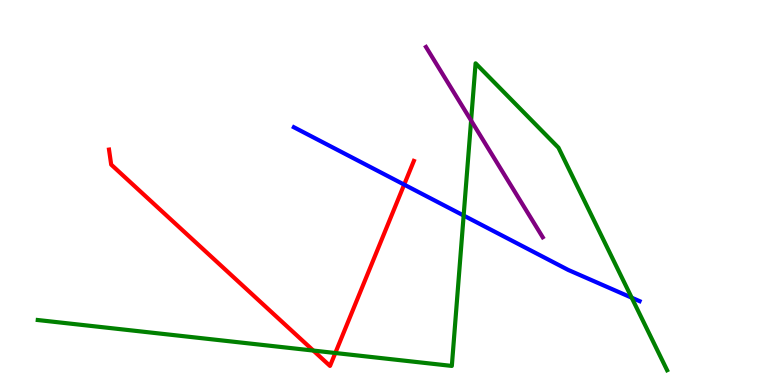[{'lines': ['blue', 'red'], 'intersections': [{'x': 5.22, 'y': 5.2}]}, {'lines': ['green', 'red'], 'intersections': [{'x': 4.04, 'y': 0.894}, {'x': 4.33, 'y': 0.831}]}, {'lines': ['purple', 'red'], 'intersections': []}, {'lines': ['blue', 'green'], 'intersections': [{'x': 5.98, 'y': 4.4}, {'x': 8.15, 'y': 2.27}]}, {'lines': ['blue', 'purple'], 'intersections': []}, {'lines': ['green', 'purple'], 'intersections': [{'x': 6.08, 'y': 6.87}]}]